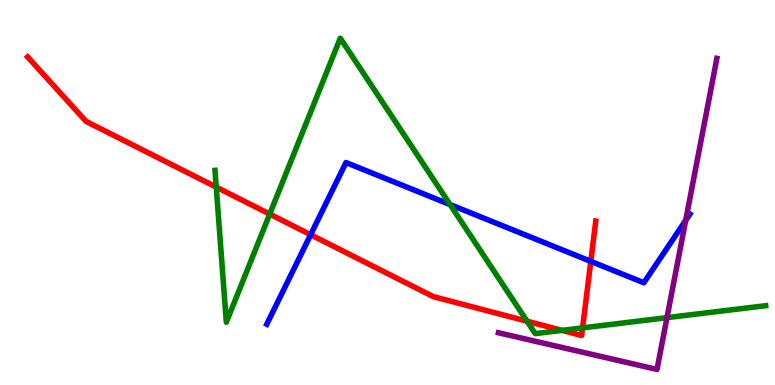[{'lines': ['blue', 'red'], 'intersections': [{'x': 4.01, 'y': 3.9}, {'x': 7.62, 'y': 3.21}]}, {'lines': ['green', 'red'], 'intersections': [{'x': 2.79, 'y': 5.14}, {'x': 3.48, 'y': 4.44}, {'x': 6.8, 'y': 1.66}, {'x': 7.25, 'y': 1.42}, {'x': 7.52, 'y': 1.48}]}, {'lines': ['purple', 'red'], 'intersections': []}, {'lines': ['blue', 'green'], 'intersections': [{'x': 5.81, 'y': 4.69}]}, {'lines': ['blue', 'purple'], 'intersections': [{'x': 8.85, 'y': 4.28}]}, {'lines': ['green', 'purple'], 'intersections': [{'x': 8.61, 'y': 1.75}]}]